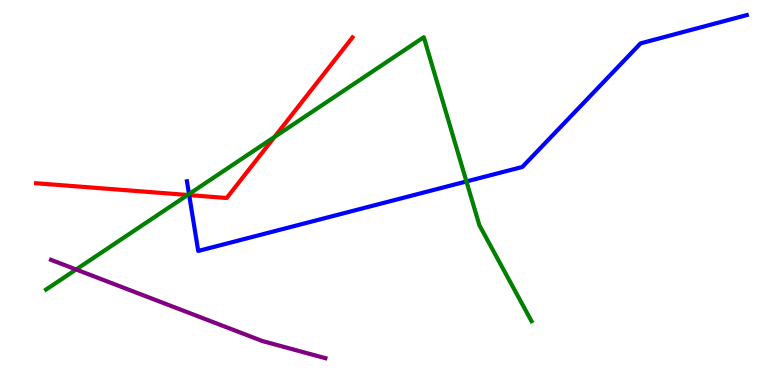[{'lines': ['blue', 'red'], 'intersections': [{'x': 2.44, 'y': 4.93}]}, {'lines': ['green', 'red'], 'intersections': [{'x': 2.42, 'y': 4.94}, {'x': 3.54, 'y': 6.44}]}, {'lines': ['purple', 'red'], 'intersections': []}, {'lines': ['blue', 'green'], 'intersections': [{'x': 2.44, 'y': 4.96}, {'x': 6.02, 'y': 5.29}]}, {'lines': ['blue', 'purple'], 'intersections': []}, {'lines': ['green', 'purple'], 'intersections': [{'x': 0.982, 'y': 3.0}]}]